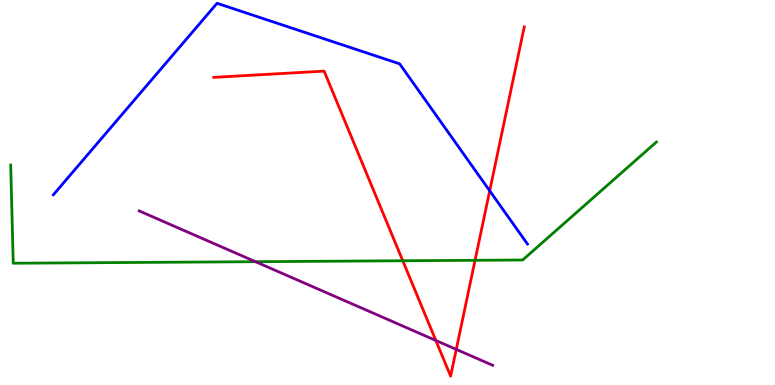[{'lines': ['blue', 'red'], 'intersections': [{'x': 6.32, 'y': 5.04}]}, {'lines': ['green', 'red'], 'intersections': [{'x': 5.2, 'y': 3.23}, {'x': 6.13, 'y': 3.24}]}, {'lines': ['purple', 'red'], 'intersections': [{'x': 5.62, 'y': 1.16}, {'x': 5.89, 'y': 0.925}]}, {'lines': ['blue', 'green'], 'intersections': []}, {'lines': ['blue', 'purple'], 'intersections': []}, {'lines': ['green', 'purple'], 'intersections': [{'x': 3.3, 'y': 3.2}]}]